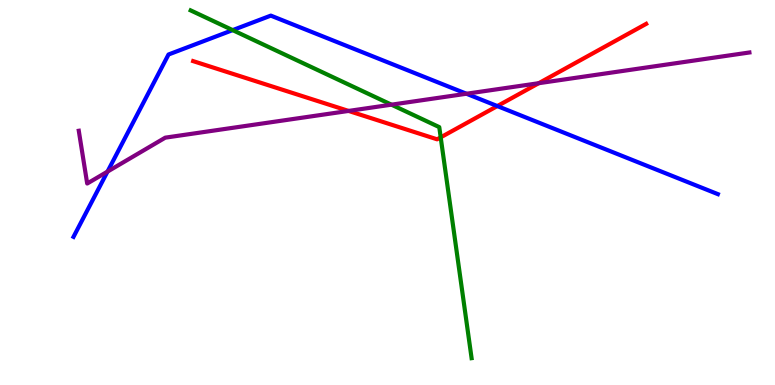[{'lines': ['blue', 'red'], 'intersections': [{'x': 6.42, 'y': 7.24}]}, {'lines': ['green', 'red'], 'intersections': [{'x': 5.69, 'y': 6.43}]}, {'lines': ['purple', 'red'], 'intersections': [{'x': 4.5, 'y': 7.12}, {'x': 6.95, 'y': 7.84}]}, {'lines': ['blue', 'green'], 'intersections': [{'x': 3.0, 'y': 9.22}]}, {'lines': ['blue', 'purple'], 'intersections': [{'x': 1.39, 'y': 5.54}, {'x': 6.02, 'y': 7.57}]}, {'lines': ['green', 'purple'], 'intersections': [{'x': 5.05, 'y': 7.28}]}]